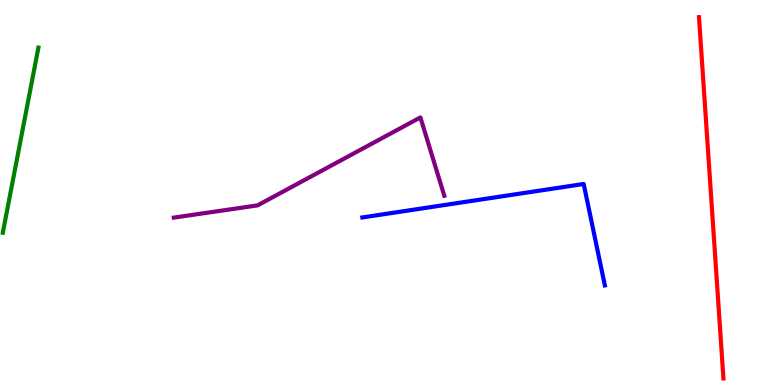[{'lines': ['blue', 'red'], 'intersections': []}, {'lines': ['green', 'red'], 'intersections': []}, {'lines': ['purple', 'red'], 'intersections': []}, {'lines': ['blue', 'green'], 'intersections': []}, {'lines': ['blue', 'purple'], 'intersections': []}, {'lines': ['green', 'purple'], 'intersections': []}]